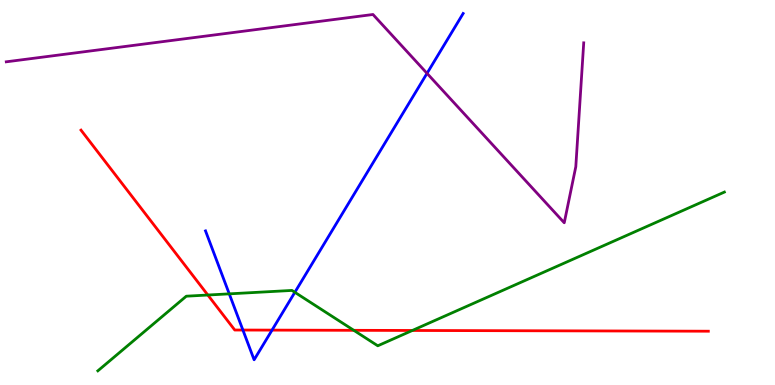[{'lines': ['blue', 'red'], 'intersections': [{'x': 3.13, 'y': 1.43}, {'x': 3.51, 'y': 1.43}]}, {'lines': ['green', 'red'], 'intersections': [{'x': 2.68, 'y': 2.34}, {'x': 4.57, 'y': 1.42}, {'x': 5.32, 'y': 1.42}]}, {'lines': ['purple', 'red'], 'intersections': []}, {'lines': ['blue', 'green'], 'intersections': [{'x': 2.96, 'y': 2.37}, {'x': 3.8, 'y': 2.41}]}, {'lines': ['blue', 'purple'], 'intersections': [{'x': 5.51, 'y': 8.09}]}, {'lines': ['green', 'purple'], 'intersections': []}]